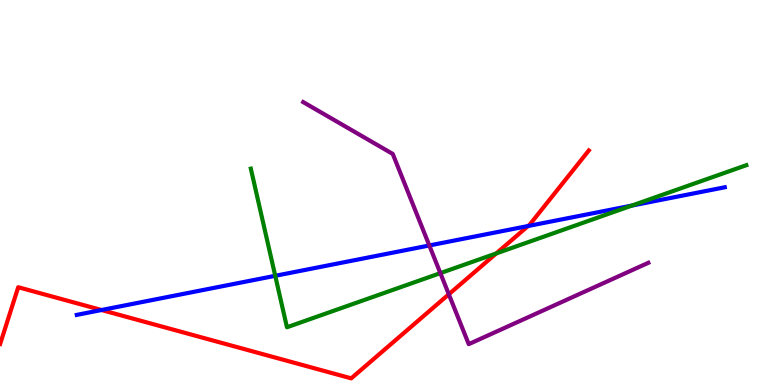[{'lines': ['blue', 'red'], 'intersections': [{'x': 1.31, 'y': 1.95}, {'x': 6.81, 'y': 4.13}]}, {'lines': ['green', 'red'], 'intersections': [{'x': 6.4, 'y': 3.42}]}, {'lines': ['purple', 'red'], 'intersections': [{'x': 5.79, 'y': 2.36}]}, {'lines': ['blue', 'green'], 'intersections': [{'x': 3.55, 'y': 2.84}, {'x': 8.15, 'y': 4.66}]}, {'lines': ['blue', 'purple'], 'intersections': [{'x': 5.54, 'y': 3.62}]}, {'lines': ['green', 'purple'], 'intersections': [{'x': 5.68, 'y': 2.91}]}]